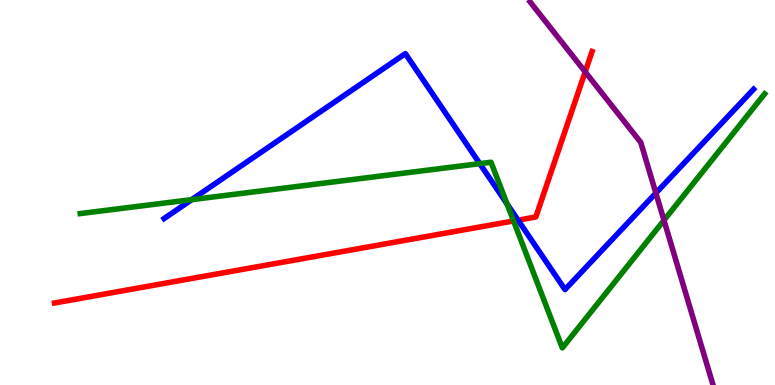[{'lines': ['blue', 'red'], 'intersections': [{'x': 6.68, 'y': 4.28}]}, {'lines': ['green', 'red'], 'intersections': [{'x': 6.63, 'y': 4.26}]}, {'lines': ['purple', 'red'], 'intersections': [{'x': 7.55, 'y': 8.13}]}, {'lines': ['blue', 'green'], 'intersections': [{'x': 2.47, 'y': 4.81}, {'x': 6.19, 'y': 5.75}, {'x': 6.54, 'y': 4.7}]}, {'lines': ['blue', 'purple'], 'intersections': [{'x': 8.46, 'y': 4.99}]}, {'lines': ['green', 'purple'], 'intersections': [{'x': 8.57, 'y': 4.28}]}]